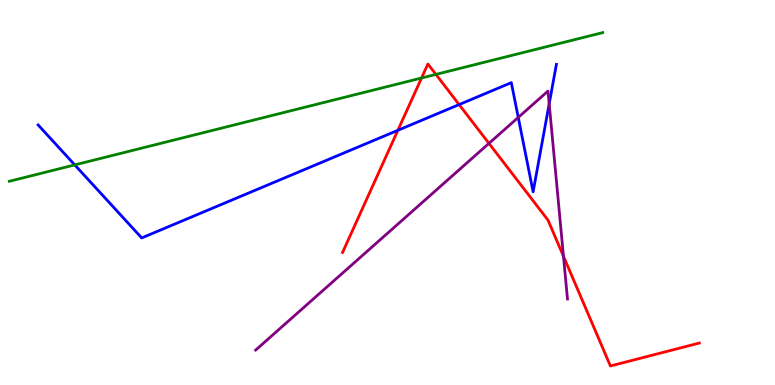[{'lines': ['blue', 'red'], 'intersections': [{'x': 5.13, 'y': 6.62}, {'x': 5.92, 'y': 7.28}]}, {'lines': ['green', 'red'], 'intersections': [{'x': 5.44, 'y': 7.97}, {'x': 5.62, 'y': 8.07}]}, {'lines': ['purple', 'red'], 'intersections': [{'x': 6.31, 'y': 6.28}, {'x': 7.27, 'y': 3.34}]}, {'lines': ['blue', 'green'], 'intersections': [{'x': 0.965, 'y': 5.72}]}, {'lines': ['blue', 'purple'], 'intersections': [{'x': 6.69, 'y': 6.95}, {'x': 7.09, 'y': 7.3}]}, {'lines': ['green', 'purple'], 'intersections': []}]